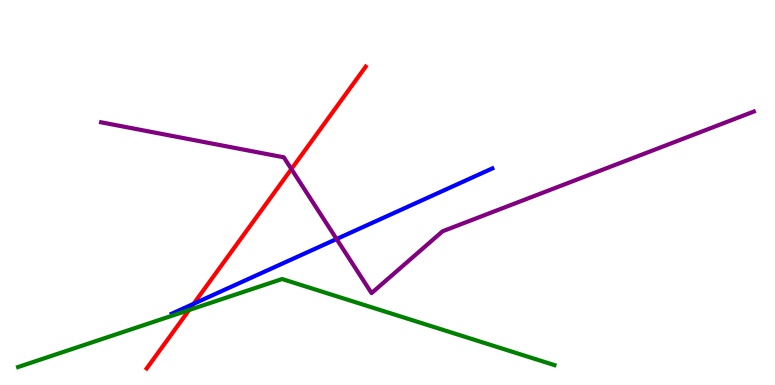[{'lines': ['blue', 'red'], 'intersections': [{'x': 2.5, 'y': 2.11}]}, {'lines': ['green', 'red'], 'intersections': [{'x': 2.44, 'y': 1.95}]}, {'lines': ['purple', 'red'], 'intersections': [{'x': 3.76, 'y': 5.61}]}, {'lines': ['blue', 'green'], 'intersections': []}, {'lines': ['blue', 'purple'], 'intersections': [{'x': 4.34, 'y': 3.79}]}, {'lines': ['green', 'purple'], 'intersections': []}]